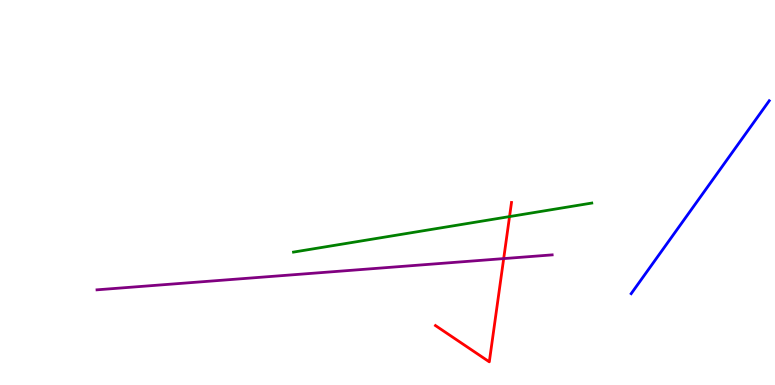[{'lines': ['blue', 'red'], 'intersections': []}, {'lines': ['green', 'red'], 'intersections': [{'x': 6.57, 'y': 4.37}]}, {'lines': ['purple', 'red'], 'intersections': [{'x': 6.5, 'y': 3.28}]}, {'lines': ['blue', 'green'], 'intersections': []}, {'lines': ['blue', 'purple'], 'intersections': []}, {'lines': ['green', 'purple'], 'intersections': []}]